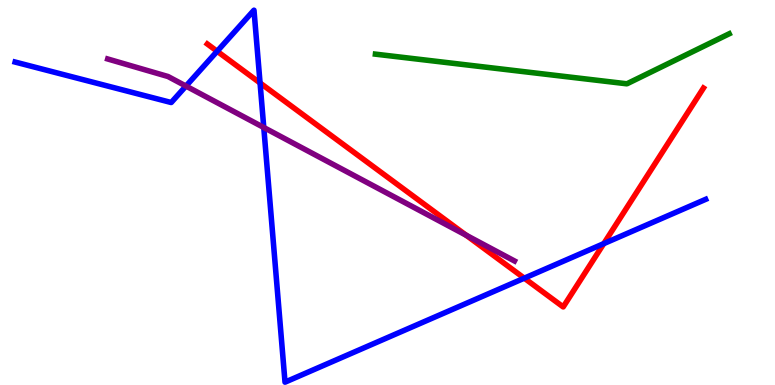[{'lines': ['blue', 'red'], 'intersections': [{'x': 2.8, 'y': 8.67}, {'x': 3.36, 'y': 7.85}, {'x': 6.76, 'y': 2.77}, {'x': 7.79, 'y': 3.67}]}, {'lines': ['green', 'red'], 'intersections': []}, {'lines': ['purple', 'red'], 'intersections': [{'x': 6.01, 'y': 3.89}]}, {'lines': ['blue', 'green'], 'intersections': []}, {'lines': ['blue', 'purple'], 'intersections': [{'x': 2.4, 'y': 7.76}, {'x': 3.4, 'y': 6.69}]}, {'lines': ['green', 'purple'], 'intersections': []}]